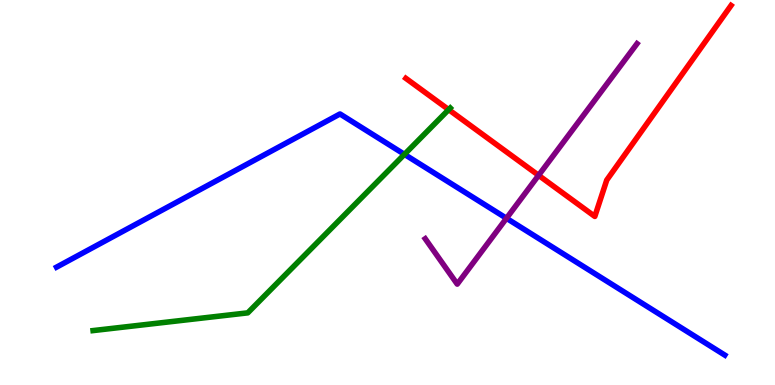[{'lines': ['blue', 'red'], 'intersections': []}, {'lines': ['green', 'red'], 'intersections': [{'x': 5.79, 'y': 7.15}]}, {'lines': ['purple', 'red'], 'intersections': [{'x': 6.95, 'y': 5.45}]}, {'lines': ['blue', 'green'], 'intersections': [{'x': 5.22, 'y': 5.99}]}, {'lines': ['blue', 'purple'], 'intersections': [{'x': 6.54, 'y': 4.33}]}, {'lines': ['green', 'purple'], 'intersections': []}]